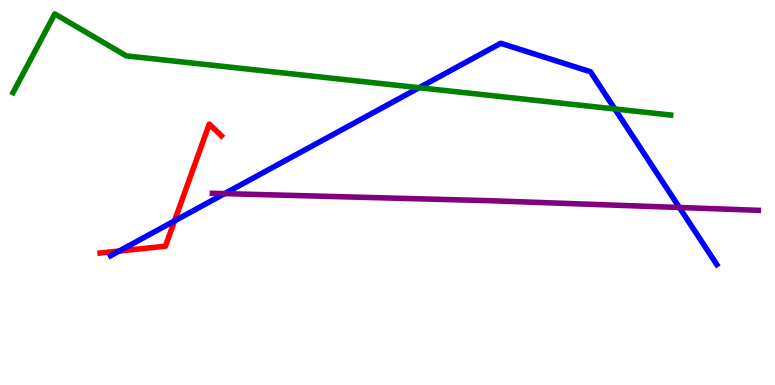[{'lines': ['blue', 'red'], 'intersections': [{'x': 1.54, 'y': 3.48}, {'x': 2.25, 'y': 4.26}]}, {'lines': ['green', 'red'], 'intersections': []}, {'lines': ['purple', 'red'], 'intersections': []}, {'lines': ['blue', 'green'], 'intersections': [{'x': 5.41, 'y': 7.72}, {'x': 7.93, 'y': 7.17}]}, {'lines': ['blue', 'purple'], 'intersections': [{'x': 2.9, 'y': 4.97}, {'x': 8.77, 'y': 4.61}]}, {'lines': ['green', 'purple'], 'intersections': []}]